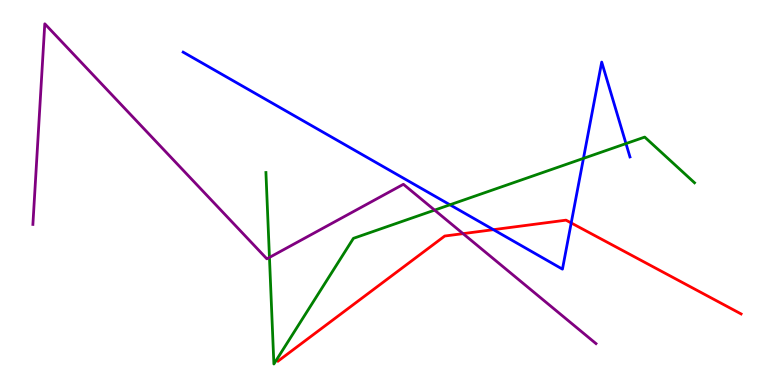[{'lines': ['blue', 'red'], 'intersections': [{'x': 6.37, 'y': 4.03}, {'x': 7.37, 'y': 4.21}]}, {'lines': ['green', 'red'], 'intersections': []}, {'lines': ['purple', 'red'], 'intersections': [{'x': 5.97, 'y': 3.93}]}, {'lines': ['blue', 'green'], 'intersections': [{'x': 5.81, 'y': 4.68}, {'x': 7.53, 'y': 5.89}, {'x': 8.08, 'y': 6.27}]}, {'lines': ['blue', 'purple'], 'intersections': []}, {'lines': ['green', 'purple'], 'intersections': [{'x': 3.48, 'y': 3.31}, {'x': 5.61, 'y': 4.54}]}]